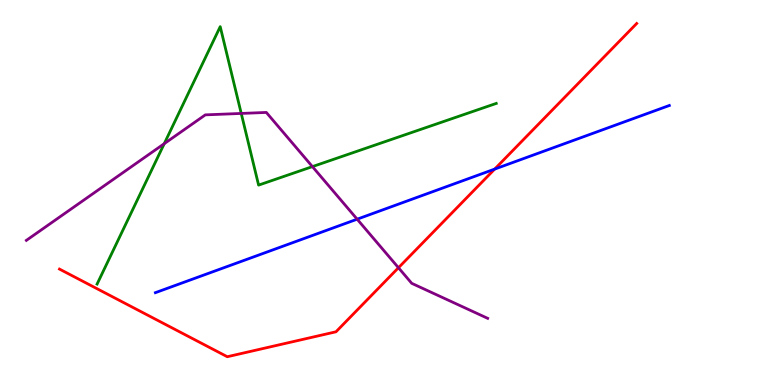[{'lines': ['blue', 'red'], 'intersections': [{'x': 6.38, 'y': 5.61}]}, {'lines': ['green', 'red'], 'intersections': []}, {'lines': ['purple', 'red'], 'intersections': [{'x': 5.14, 'y': 3.05}]}, {'lines': ['blue', 'green'], 'intersections': []}, {'lines': ['blue', 'purple'], 'intersections': [{'x': 4.61, 'y': 4.31}]}, {'lines': ['green', 'purple'], 'intersections': [{'x': 2.12, 'y': 6.27}, {'x': 3.11, 'y': 7.05}, {'x': 4.03, 'y': 5.67}]}]